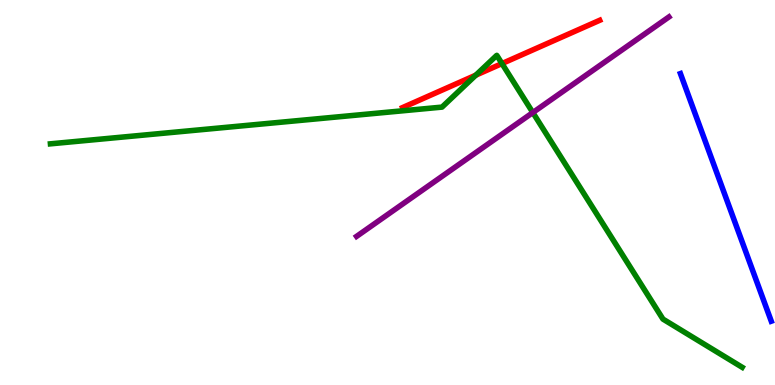[{'lines': ['blue', 'red'], 'intersections': []}, {'lines': ['green', 'red'], 'intersections': [{'x': 6.14, 'y': 8.05}, {'x': 6.48, 'y': 8.35}]}, {'lines': ['purple', 'red'], 'intersections': []}, {'lines': ['blue', 'green'], 'intersections': []}, {'lines': ['blue', 'purple'], 'intersections': []}, {'lines': ['green', 'purple'], 'intersections': [{'x': 6.88, 'y': 7.08}]}]